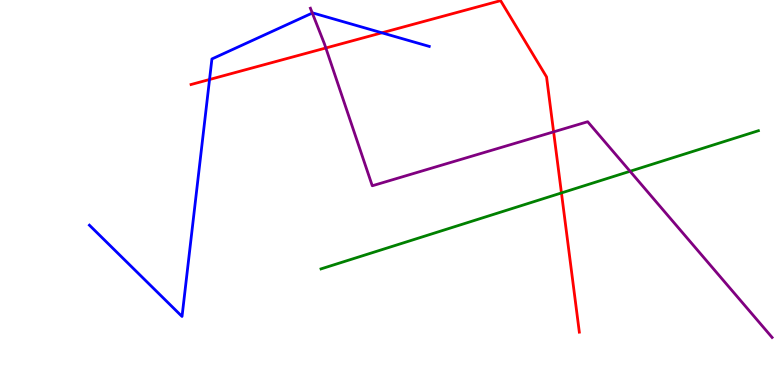[{'lines': ['blue', 'red'], 'intersections': [{'x': 2.7, 'y': 7.93}, {'x': 4.93, 'y': 9.15}]}, {'lines': ['green', 'red'], 'intersections': [{'x': 7.24, 'y': 4.99}]}, {'lines': ['purple', 'red'], 'intersections': [{'x': 4.2, 'y': 8.75}, {'x': 7.14, 'y': 6.58}]}, {'lines': ['blue', 'green'], 'intersections': []}, {'lines': ['blue', 'purple'], 'intersections': [{'x': 4.03, 'y': 9.66}]}, {'lines': ['green', 'purple'], 'intersections': [{'x': 8.13, 'y': 5.55}]}]